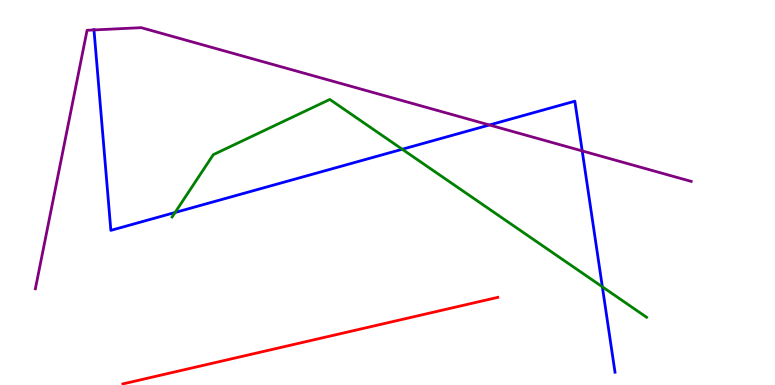[{'lines': ['blue', 'red'], 'intersections': []}, {'lines': ['green', 'red'], 'intersections': []}, {'lines': ['purple', 'red'], 'intersections': []}, {'lines': ['blue', 'green'], 'intersections': [{'x': 2.26, 'y': 4.48}, {'x': 5.19, 'y': 6.12}, {'x': 7.77, 'y': 2.55}]}, {'lines': ['blue', 'purple'], 'intersections': [{'x': 1.21, 'y': 9.22}, {'x': 6.32, 'y': 6.75}, {'x': 7.51, 'y': 6.08}]}, {'lines': ['green', 'purple'], 'intersections': []}]